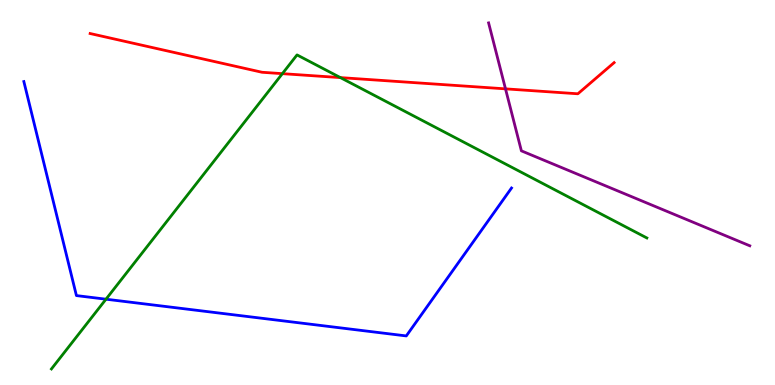[{'lines': ['blue', 'red'], 'intersections': []}, {'lines': ['green', 'red'], 'intersections': [{'x': 3.64, 'y': 8.09}, {'x': 4.39, 'y': 7.98}]}, {'lines': ['purple', 'red'], 'intersections': [{'x': 6.52, 'y': 7.69}]}, {'lines': ['blue', 'green'], 'intersections': [{'x': 1.37, 'y': 2.23}]}, {'lines': ['blue', 'purple'], 'intersections': []}, {'lines': ['green', 'purple'], 'intersections': []}]